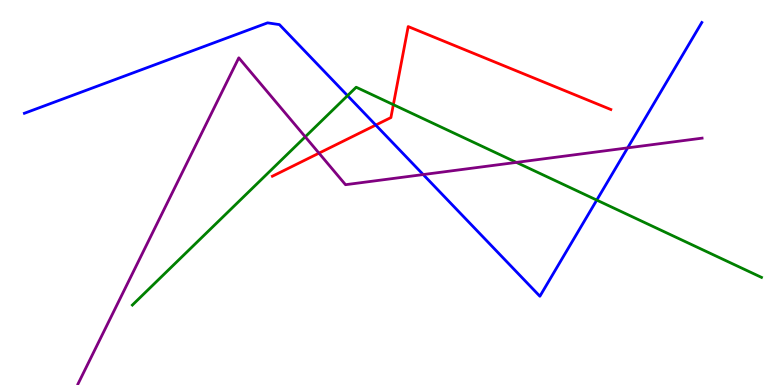[{'lines': ['blue', 'red'], 'intersections': [{'x': 4.85, 'y': 6.75}]}, {'lines': ['green', 'red'], 'intersections': [{'x': 5.08, 'y': 7.28}]}, {'lines': ['purple', 'red'], 'intersections': [{'x': 4.12, 'y': 6.02}]}, {'lines': ['blue', 'green'], 'intersections': [{'x': 4.48, 'y': 7.52}, {'x': 7.7, 'y': 4.8}]}, {'lines': ['blue', 'purple'], 'intersections': [{'x': 5.46, 'y': 5.47}, {'x': 8.1, 'y': 6.16}]}, {'lines': ['green', 'purple'], 'intersections': [{'x': 3.94, 'y': 6.45}, {'x': 6.66, 'y': 5.78}]}]